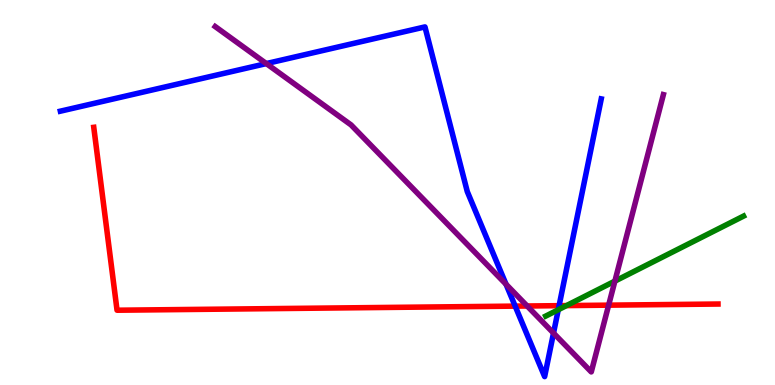[{'lines': ['blue', 'red'], 'intersections': [{'x': 6.65, 'y': 2.05}, {'x': 7.21, 'y': 2.06}]}, {'lines': ['green', 'red'], 'intersections': [{'x': 7.31, 'y': 2.06}]}, {'lines': ['purple', 'red'], 'intersections': [{'x': 6.8, 'y': 2.05}, {'x': 7.85, 'y': 2.07}]}, {'lines': ['blue', 'green'], 'intersections': [{'x': 7.2, 'y': 1.95}]}, {'lines': ['blue', 'purple'], 'intersections': [{'x': 3.44, 'y': 8.35}, {'x': 6.53, 'y': 2.62}, {'x': 7.14, 'y': 1.35}]}, {'lines': ['green', 'purple'], 'intersections': [{'x': 7.93, 'y': 2.7}]}]